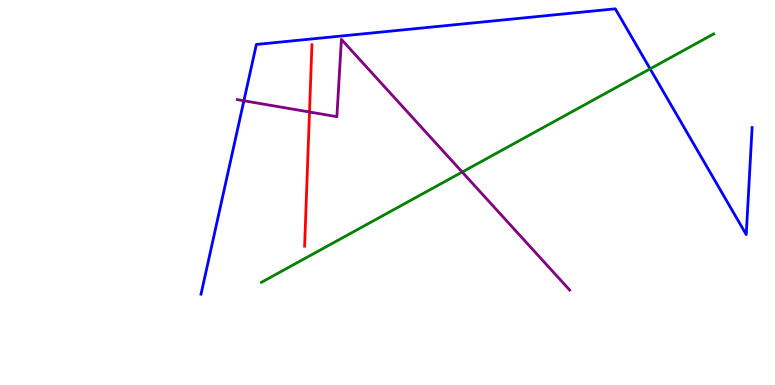[{'lines': ['blue', 'red'], 'intersections': []}, {'lines': ['green', 'red'], 'intersections': []}, {'lines': ['purple', 'red'], 'intersections': [{'x': 3.99, 'y': 7.09}]}, {'lines': ['blue', 'green'], 'intersections': [{'x': 8.39, 'y': 8.21}]}, {'lines': ['blue', 'purple'], 'intersections': [{'x': 3.15, 'y': 7.38}]}, {'lines': ['green', 'purple'], 'intersections': [{'x': 5.96, 'y': 5.53}]}]